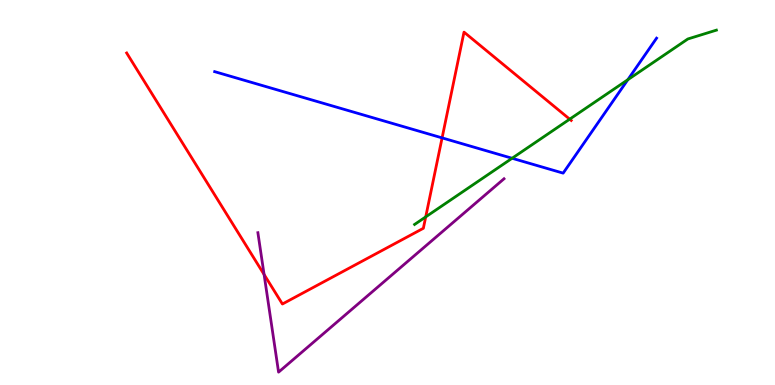[{'lines': ['blue', 'red'], 'intersections': [{'x': 5.7, 'y': 6.42}]}, {'lines': ['green', 'red'], 'intersections': [{'x': 5.49, 'y': 4.37}, {'x': 7.35, 'y': 6.9}]}, {'lines': ['purple', 'red'], 'intersections': [{'x': 3.41, 'y': 2.87}]}, {'lines': ['blue', 'green'], 'intersections': [{'x': 6.61, 'y': 5.89}, {'x': 8.1, 'y': 7.93}]}, {'lines': ['blue', 'purple'], 'intersections': []}, {'lines': ['green', 'purple'], 'intersections': []}]